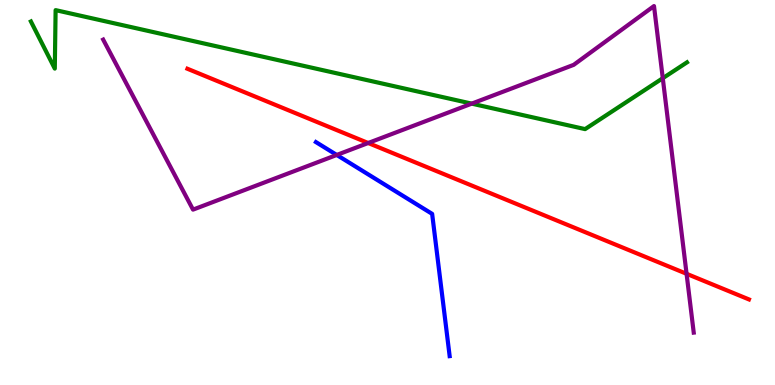[{'lines': ['blue', 'red'], 'intersections': []}, {'lines': ['green', 'red'], 'intersections': []}, {'lines': ['purple', 'red'], 'intersections': [{'x': 4.75, 'y': 6.29}, {'x': 8.86, 'y': 2.89}]}, {'lines': ['blue', 'green'], 'intersections': []}, {'lines': ['blue', 'purple'], 'intersections': [{'x': 4.35, 'y': 5.98}]}, {'lines': ['green', 'purple'], 'intersections': [{'x': 6.09, 'y': 7.31}, {'x': 8.55, 'y': 7.97}]}]